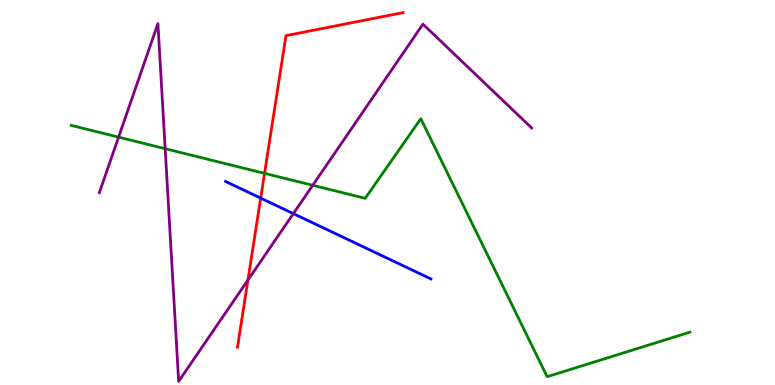[{'lines': ['blue', 'red'], 'intersections': [{'x': 3.36, 'y': 4.85}]}, {'lines': ['green', 'red'], 'intersections': [{'x': 3.41, 'y': 5.5}]}, {'lines': ['purple', 'red'], 'intersections': [{'x': 3.2, 'y': 2.73}]}, {'lines': ['blue', 'green'], 'intersections': []}, {'lines': ['blue', 'purple'], 'intersections': [{'x': 3.79, 'y': 4.45}]}, {'lines': ['green', 'purple'], 'intersections': [{'x': 1.53, 'y': 6.44}, {'x': 2.13, 'y': 6.14}, {'x': 4.04, 'y': 5.19}]}]